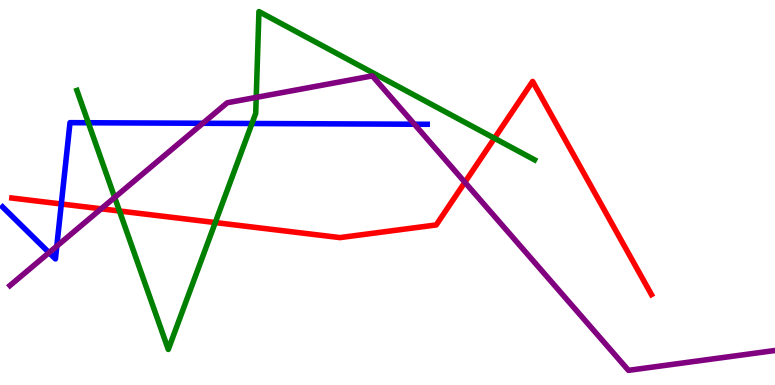[{'lines': ['blue', 'red'], 'intersections': [{'x': 0.791, 'y': 4.7}]}, {'lines': ['green', 'red'], 'intersections': [{'x': 1.54, 'y': 4.52}, {'x': 2.78, 'y': 4.22}, {'x': 6.38, 'y': 6.41}]}, {'lines': ['purple', 'red'], 'intersections': [{'x': 1.31, 'y': 4.58}, {'x': 6.0, 'y': 5.27}]}, {'lines': ['blue', 'green'], 'intersections': [{'x': 1.14, 'y': 6.81}, {'x': 3.25, 'y': 6.79}]}, {'lines': ['blue', 'purple'], 'intersections': [{'x': 0.633, 'y': 3.44}, {'x': 0.733, 'y': 3.61}, {'x': 2.62, 'y': 6.8}, {'x': 5.35, 'y': 6.77}]}, {'lines': ['green', 'purple'], 'intersections': [{'x': 1.48, 'y': 4.87}, {'x': 3.31, 'y': 7.47}]}]